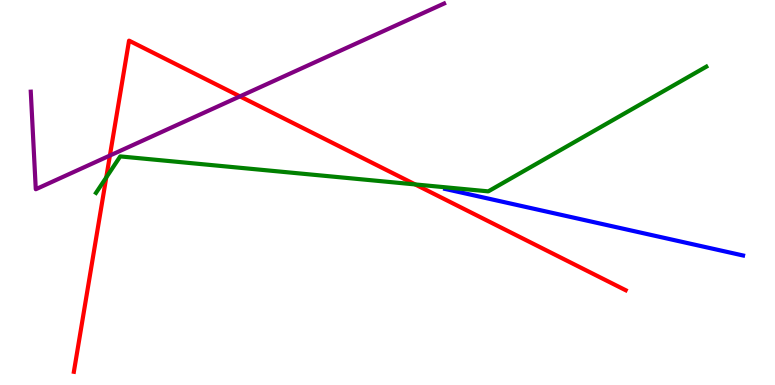[{'lines': ['blue', 'red'], 'intersections': []}, {'lines': ['green', 'red'], 'intersections': [{'x': 1.37, 'y': 5.39}, {'x': 5.36, 'y': 5.21}]}, {'lines': ['purple', 'red'], 'intersections': [{'x': 1.42, 'y': 5.96}, {'x': 3.1, 'y': 7.5}]}, {'lines': ['blue', 'green'], 'intersections': []}, {'lines': ['blue', 'purple'], 'intersections': []}, {'lines': ['green', 'purple'], 'intersections': []}]